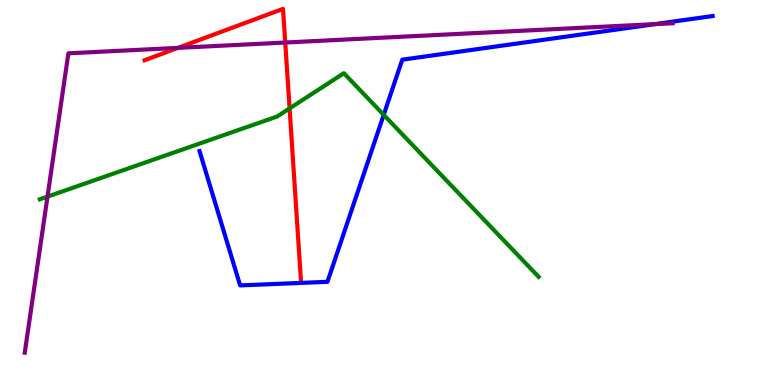[{'lines': ['blue', 'red'], 'intersections': []}, {'lines': ['green', 'red'], 'intersections': [{'x': 3.74, 'y': 7.18}]}, {'lines': ['purple', 'red'], 'intersections': [{'x': 2.3, 'y': 8.76}, {'x': 3.68, 'y': 8.9}]}, {'lines': ['blue', 'green'], 'intersections': [{'x': 4.95, 'y': 7.02}]}, {'lines': ['blue', 'purple'], 'intersections': [{'x': 8.45, 'y': 9.37}]}, {'lines': ['green', 'purple'], 'intersections': [{'x': 0.613, 'y': 4.89}]}]